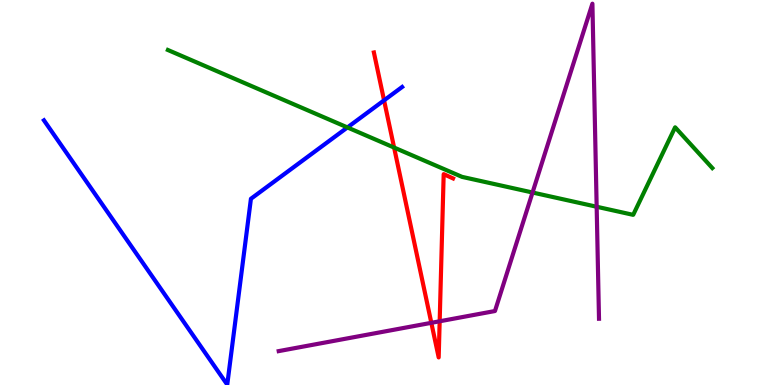[{'lines': ['blue', 'red'], 'intersections': [{'x': 4.96, 'y': 7.39}]}, {'lines': ['green', 'red'], 'intersections': [{'x': 5.09, 'y': 6.17}]}, {'lines': ['purple', 'red'], 'intersections': [{'x': 5.57, 'y': 1.61}, {'x': 5.67, 'y': 1.66}]}, {'lines': ['blue', 'green'], 'intersections': [{'x': 4.48, 'y': 6.69}]}, {'lines': ['blue', 'purple'], 'intersections': []}, {'lines': ['green', 'purple'], 'intersections': [{'x': 6.87, 'y': 5.0}, {'x': 7.7, 'y': 4.63}]}]